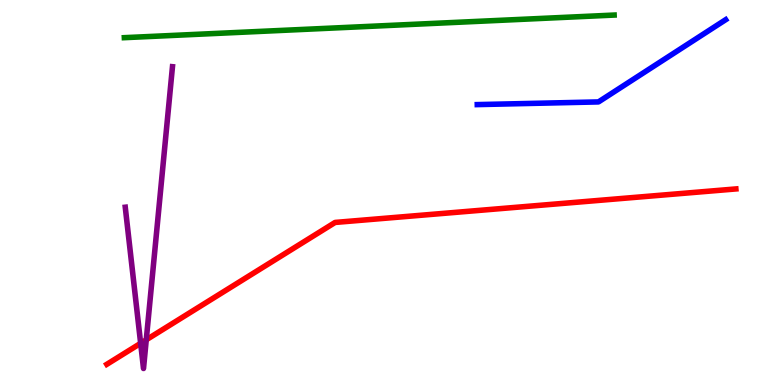[{'lines': ['blue', 'red'], 'intersections': []}, {'lines': ['green', 'red'], 'intersections': []}, {'lines': ['purple', 'red'], 'intersections': [{'x': 1.81, 'y': 1.08}, {'x': 1.89, 'y': 1.17}]}, {'lines': ['blue', 'green'], 'intersections': []}, {'lines': ['blue', 'purple'], 'intersections': []}, {'lines': ['green', 'purple'], 'intersections': []}]